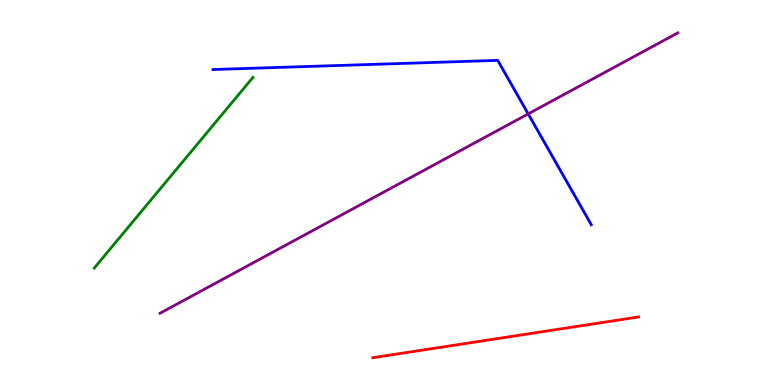[{'lines': ['blue', 'red'], 'intersections': []}, {'lines': ['green', 'red'], 'intersections': []}, {'lines': ['purple', 'red'], 'intersections': []}, {'lines': ['blue', 'green'], 'intersections': []}, {'lines': ['blue', 'purple'], 'intersections': [{'x': 6.82, 'y': 7.04}]}, {'lines': ['green', 'purple'], 'intersections': []}]